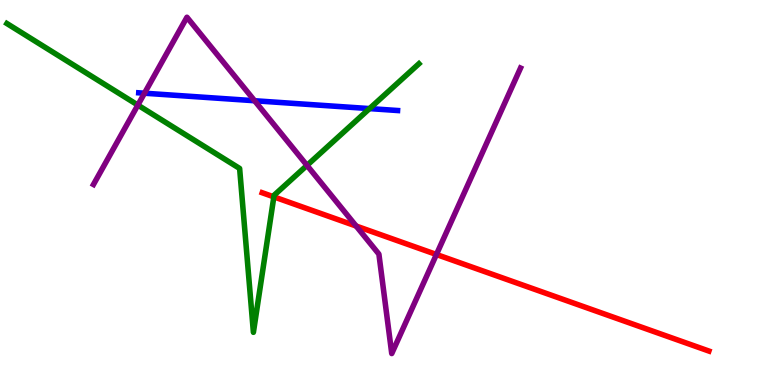[{'lines': ['blue', 'red'], 'intersections': []}, {'lines': ['green', 'red'], 'intersections': [{'x': 3.53, 'y': 4.89}]}, {'lines': ['purple', 'red'], 'intersections': [{'x': 4.6, 'y': 4.13}, {'x': 5.63, 'y': 3.39}]}, {'lines': ['blue', 'green'], 'intersections': [{'x': 4.77, 'y': 7.18}]}, {'lines': ['blue', 'purple'], 'intersections': [{'x': 1.86, 'y': 7.58}, {'x': 3.29, 'y': 7.38}]}, {'lines': ['green', 'purple'], 'intersections': [{'x': 1.78, 'y': 7.27}, {'x': 3.96, 'y': 5.7}]}]